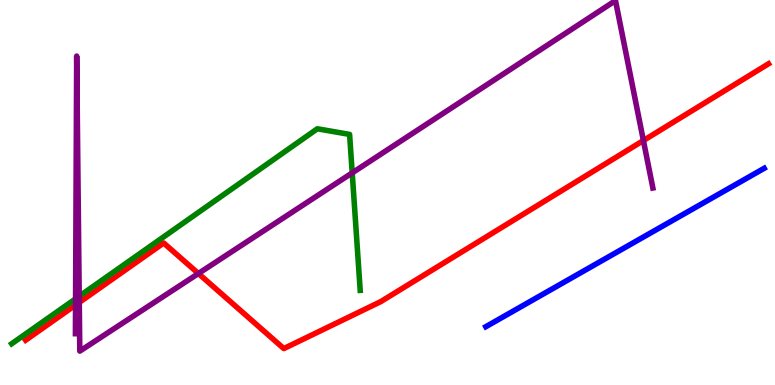[{'lines': ['blue', 'red'], 'intersections': []}, {'lines': ['green', 'red'], 'intersections': []}, {'lines': ['purple', 'red'], 'intersections': [{'x': 0.975, 'y': 2.08}, {'x': 1.02, 'y': 2.15}, {'x': 2.56, 'y': 2.9}, {'x': 8.3, 'y': 6.35}]}, {'lines': ['blue', 'green'], 'intersections': []}, {'lines': ['blue', 'purple'], 'intersections': []}, {'lines': ['green', 'purple'], 'intersections': [{'x': 0.975, 'y': 2.24}, {'x': 1.02, 'y': 2.3}, {'x': 4.54, 'y': 5.51}]}]